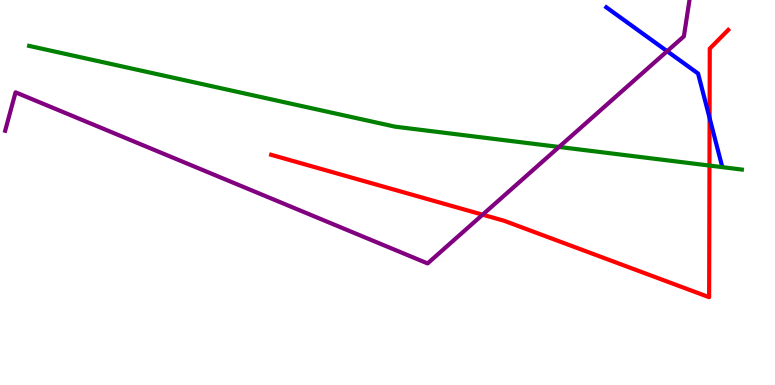[{'lines': ['blue', 'red'], 'intersections': [{'x': 9.16, 'y': 6.93}]}, {'lines': ['green', 'red'], 'intersections': [{'x': 9.15, 'y': 5.7}]}, {'lines': ['purple', 'red'], 'intersections': [{'x': 6.23, 'y': 4.42}]}, {'lines': ['blue', 'green'], 'intersections': []}, {'lines': ['blue', 'purple'], 'intersections': [{'x': 8.61, 'y': 8.67}]}, {'lines': ['green', 'purple'], 'intersections': [{'x': 7.21, 'y': 6.18}]}]